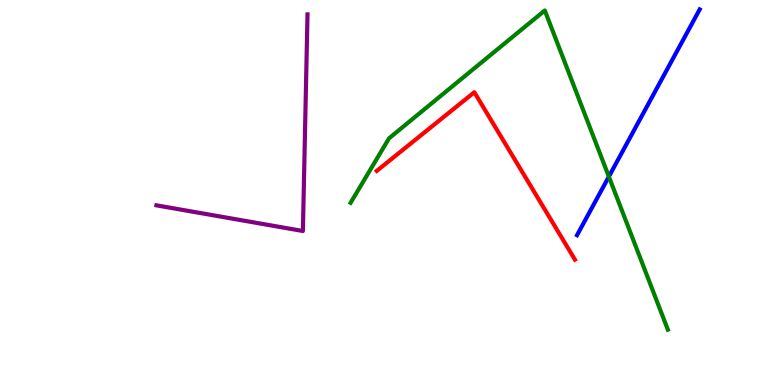[{'lines': ['blue', 'red'], 'intersections': []}, {'lines': ['green', 'red'], 'intersections': []}, {'lines': ['purple', 'red'], 'intersections': []}, {'lines': ['blue', 'green'], 'intersections': [{'x': 7.86, 'y': 5.41}]}, {'lines': ['blue', 'purple'], 'intersections': []}, {'lines': ['green', 'purple'], 'intersections': []}]